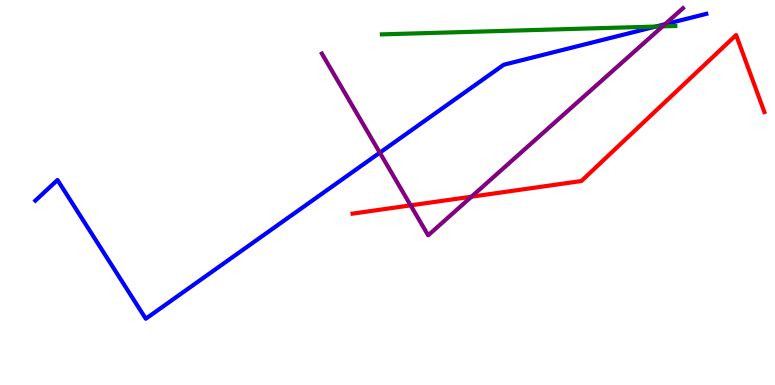[{'lines': ['blue', 'red'], 'intersections': []}, {'lines': ['green', 'red'], 'intersections': []}, {'lines': ['purple', 'red'], 'intersections': [{'x': 5.3, 'y': 4.67}, {'x': 6.08, 'y': 4.89}]}, {'lines': ['blue', 'green'], 'intersections': [{'x': 8.46, 'y': 9.31}]}, {'lines': ['blue', 'purple'], 'intersections': [{'x': 4.9, 'y': 6.03}, {'x': 8.58, 'y': 9.37}]}, {'lines': ['green', 'purple'], 'intersections': [{'x': 8.55, 'y': 9.32}]}]